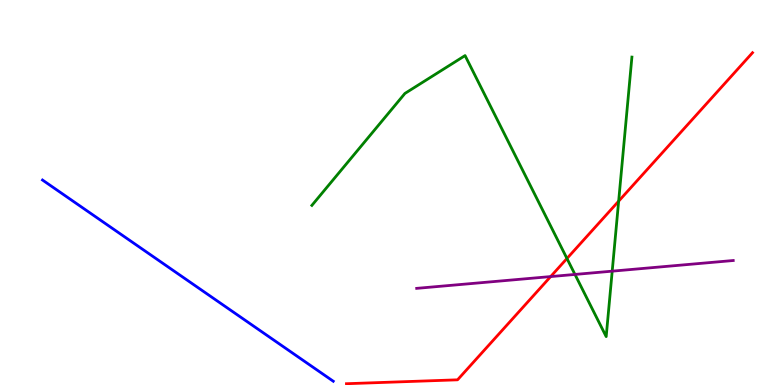[{'lines': ['blue', 'red'], 'intersections': []}, {'lines': ['green', 'red'], 'intersections': [{'x': 7.32, 'y': 3.29}, {'x': 7.98, 'y': 4.77}]}, {'lines': ['purple', 'red'], 'intersections': [{'x': 7.11, 'y': 2.82}]}, {'lines': ['blue', 'green'], 'intersections': []}, {'lines': ['blue', 'purple'], 'intersections': []}, {'lines': ['green', 'purple'], 'intersections': [{'x': 7.42, 'y': 2.87}, {'x': 7.9, 'y': 2.96}]}]